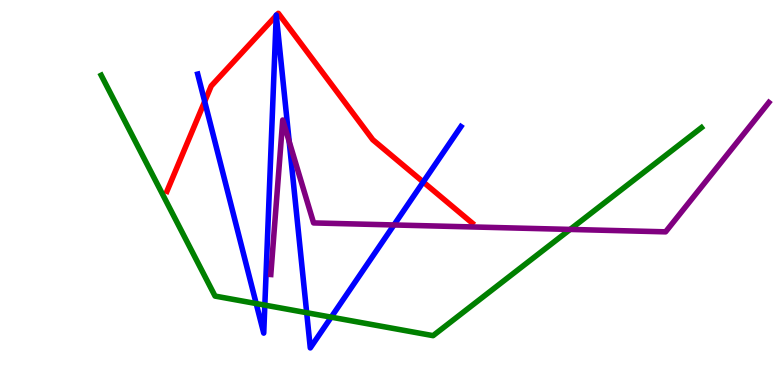[{'lines': ['blue', 'red'], 'intersections': [{'x': 2.64, 'y': 7.36}, {'x': 3.56, 'y': 9.6}, {'x': 3.57, 'y': 9.6}, {'x': 5.46, 'y': 5.27}]}, {'lines': ['green', 'red'], 'intersections': []}, {'lines': ['purple', 'red'], 'intersections': []}, {'lines': ['blue', 'green'], 'intersections': [{'x': 3.31, 'y': 2.12}, {'x': 3.42, 'y': 2.07}, {'x': 3.96, 'y': 1.88}, {'x': 4.27, 'y': 1.76}]}, {'lines': ['blue', 'purple'], 'intersections': [{'x': 3.73, 'y': 6.32}, {'x': 5.08, 'y': 4.16}]}, {'lines': ['green', 'purple'], 'intersections': [{'x': 7.36, 'y': 4.04}]}]